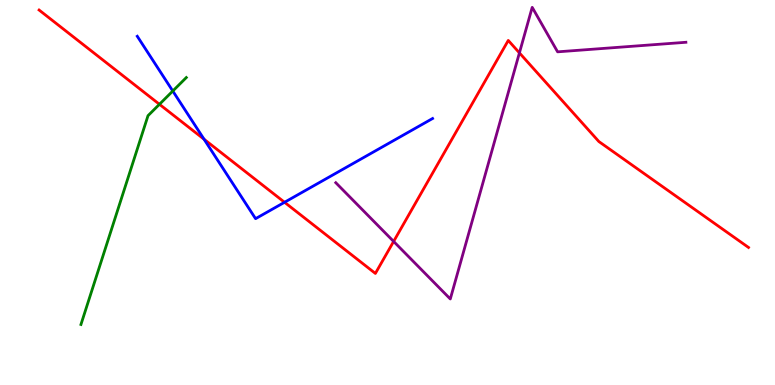[{'lines': ['blue', 'red'], 'intersections': [{'x': 2.63, 'y': 6.38}, {'x': 3.67, 'y': 4.75}]}, {'lines': ['green', 'red'], 'intersections': [{'x': 2.06, 'y': 7.29}]}, {'lines': ['purple', 'red'], 'intersections': [{'x': 5.08, 'y': 3.73}, {'x': 6.7, 'y': 8.63}]}, {'lines': ['blue', 'green'], 'intersections': [{'x': 2.23, 'y': 7.64}]}, {'lines': ['blue', 'purple'], 'intersections': []}, {'lines': ['green', 'purple'], 'intersections': []}]